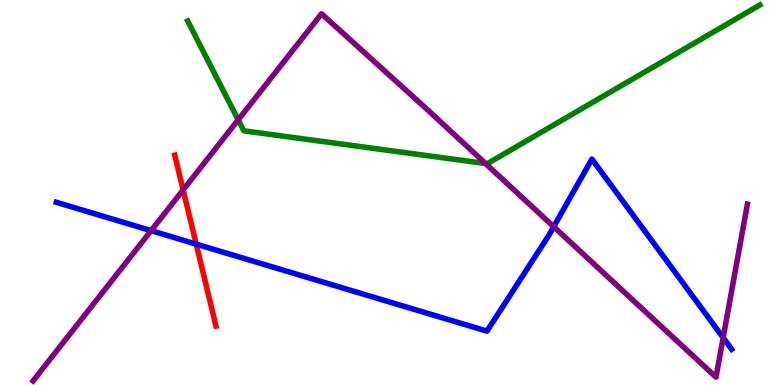[{'lines': ['blue', 'red'], 'intersections': [{'x': 2.53, 'y': 3.66}]}, {'lines': ['green', 'red'], 'intersections': []}, {'lines': ['purple', 'red'], 'intersections': [{'x': 2.36, 'y': 5.07}]}, {'lines': ['blue', 'green'], 'intersections': []}, {'lines': ['blue', 'purple'], 'intersections': [{'x': 1.95, 'y': 4.01}, {'x': 7.14, 'y': 4.11}, {'x': 9.33, 'y': 1.23}]}, {'lines': ['green', 'purple'], 'intersections': [{'x': 3.07, 'y': 6.89}, {'x': 6.27, 'y': 5.75}]}]